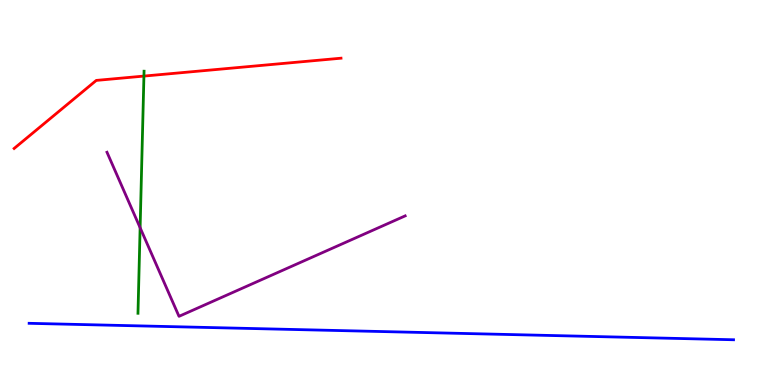[{'lines': ['blue', 'red'], 'intersections': []}, {'lines': ['green', 'red'], 'intersections': [{'x': 1.86, 'y': 8.02}]}, {'lines': ['purple', 'red'], 'intersections': []}, {'lines': ['blue', 'green'], 'intersections': []}, {'lines': ['blue', 'purple'], 'intersections': []}, {'lines': ['green', 'purple'], 'intersections': [{'x': 1.81, 'y': 4.08}]}]